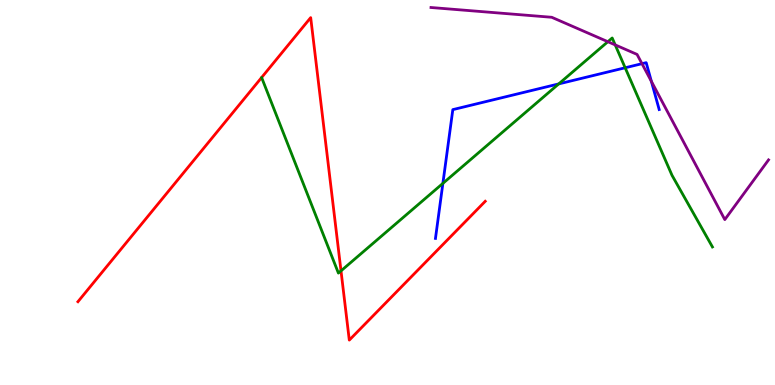[{'lines': ['blue', 'red'], 'intersections': []}, {'lines': ['green', 'red'], 'intersections': [{'x': 4.4, 'y': 2.96}]}, {'lines': ['purple', 'red'], 'intersections': []}, {'lines': ['blue', 'green'], 'intersections': [{'x': 5.71, 'y': 5.24}, {'x': 7.21, 'y': 7.82}, {'x': 8.07, 'y': 8.24}]}, {'lines': ['blue', 'purple'], 'intersections': [{'x': 8.28, 'y': 8.35}, {'x': 8.4, 'y': 7.89}]}, {'lines': ['green', 'purple'], 'intersections': [{'x': 7.84, 'y': 8.92}, {'x': 7.94, 'y': 8.83}]}]